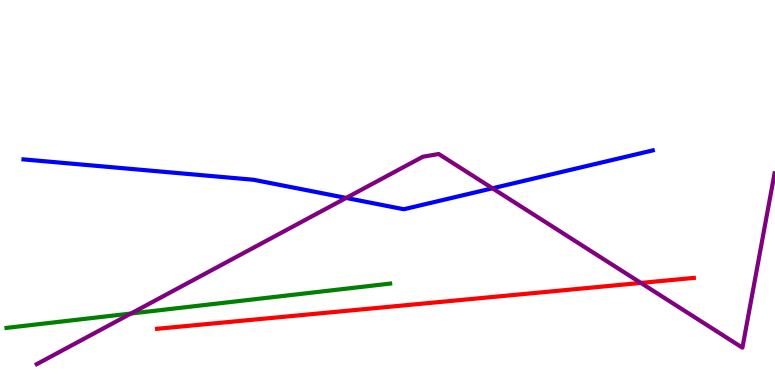[{'lines': ['blue', 'red'], 'intersections': []}, {'lines': ['green', 'red'], 'intersections': []}, {'lines': ['purple', 'red'], 'intersections': [{'x': 8.27, 'y': 2.65}]}, {'lines': ['blue', 'green'], 'intersections': []}, {'lines': ['blue', 'purple'], 'intersections': [{'x': 4.47, 'y': 4.86}, {'x': 6.35, 'y': 5.11}]}, {'lines': ['green', 'purple'], 'intersections': [{'x': 1.69, 'y': 1.86}]}]